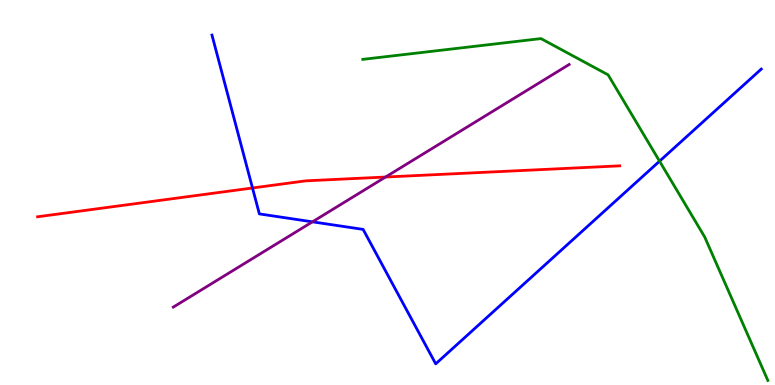[{'lines': ['blue', 'red'], 'intersections': [{'x': 3.26, 'y': 5.12}]}, {'lines': ['green', 'red'], 'intersections': []}, {'lines': ['purple', 'red'], 'intersections': [{'x': 4.97, 'y': 5.4}]}, {'lines': ['blue', 'green'], 'intersections': [{'x': 8.51, 'y': 5.81}]}, {'lines': ['blue', 'purple'], 'intersections': [{'x': 4.03, 'y': 4.24}]}, {'lines': ['green', 'purple'], 'intersections': []}]